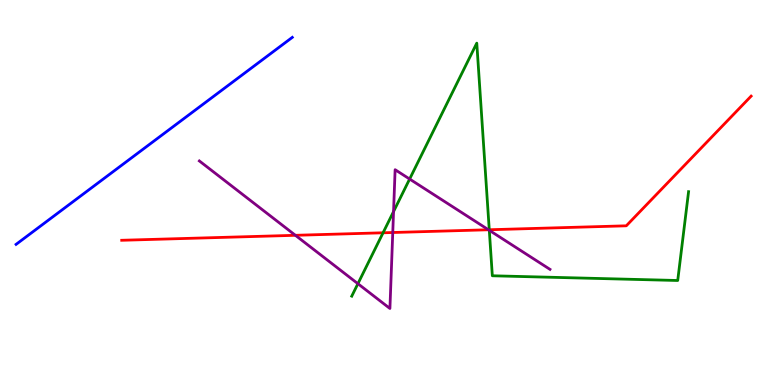[{'lines': ['blue', 'red'], 'intersections': []}, {'lines': ['green', 'red'], 'intersections': [{'x': 4.94, 'y': 3.95}, {'x': 6.31, 'y': 4.03}]}, {'lines': ['purple', 'red'], 'intersections': [{'x': 3.81, 'y': 3.89}, {'x': 5.07, 'y': 3.96}, {'x': 6.3, 'y': 4.03}]}, {'lines': ['blue', 'green'], 'intersections': []}, {'lines': ['blue', 'purple'], 'intersections': []}, {'lines': ['green', 'purple'], 'intersections': [{'x': 4.62, 'y': 2.63}, {'x': 5.08, 'y': 4.5}, {'x': 5.29, 'y': 5.35}, {'x': 6.31, 'y': 4.02}]}]